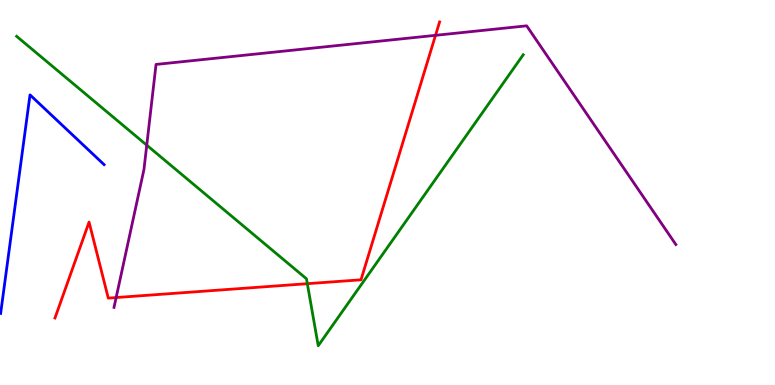[{'lines': ['blue', 'red'], 'intersections': []}, {'lines': ['green', 'red'], 'intersections': [{'x': 3.97, 'y': 2.63}]}, {'lines': ['purple', 'red'], 'intersections': [{'x': 1.5, 'y': 2.27}, {'x': 5.62, 'y': 9.08}]}, {'lines': ['blue', 'green'], 'intersections': []}, {'lines': ['blue', 'purple'], 'intersections': []}, {'lines': ['green', 'purple'], 'intersections': [{'x': 1.89, 'y': 6.23}]}]